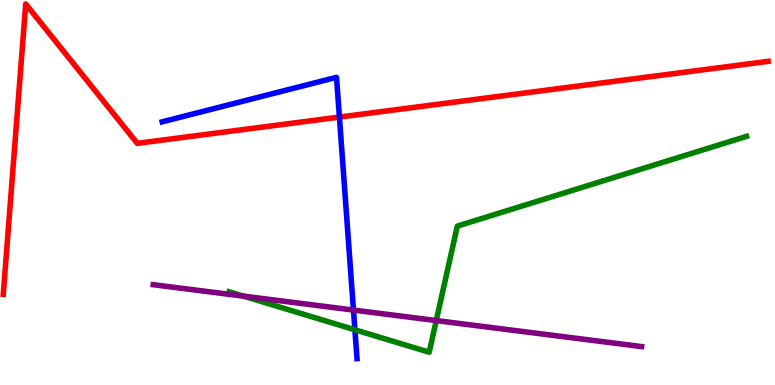[{'lines': ['blue', 'red'], 'intersections': [{'x': 4.38, 'y': 6.96}]}, {'lines': ['green', 'red'], 'intersections': []}, {'lines': ['purple', 'red'], 'intersections': []}, {'lines': ['blue', 'green'], 'intersections': [{'x': 4.58, 'y': 1.43}]}, {'lines': ['blue', 'purple'], 'intersections': [{'x': 4.56, 'y': 1.95}]}, {'lines': ['green', 'purple'], 'intersections': [{'x': 3.14, 'y': 2.31}, {'x': 5.63, 'y': 1.67}]}]